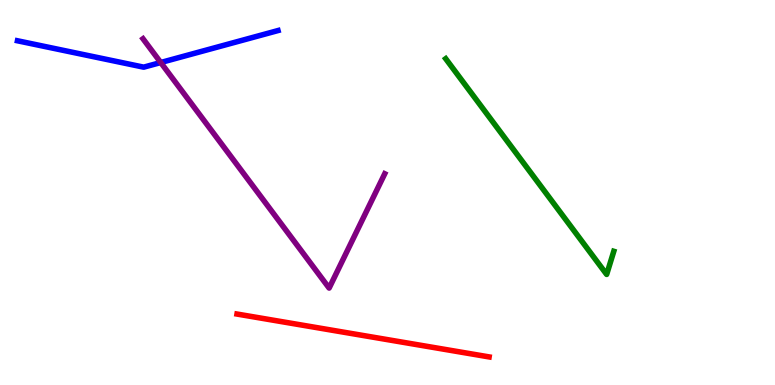[{'lines': ['blue', 'red'], 'intersections': []}, {'lines': ['green', 'red'], 'intersections': []}, {'lines': ['purple', 'red'], 'intersections': []}, {'lines': ['blue', 'green'], 'intersections': []}, {'lines': ['blue', 'purple'], 'intersections': [{'x': 2.07, 'y': 8.38}]}, {'lines': ['green', 'purple'], 'intersections': []}]